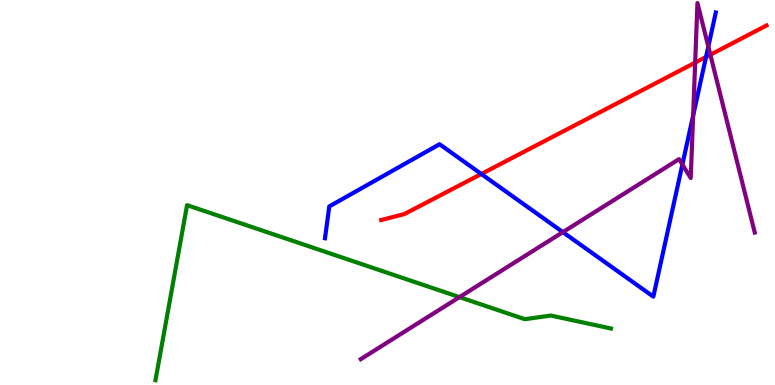[{'lines': ['blue', 'red'], 'intersections': [{'x': 6.21, 'y': 5.48}, {'x': 9.11, 'y': 8.52}]}, {'lines': ['green', 'red'], 'intersections': []}, {'lines': ['purple', 'red'], 'intersections': [{'x': 8.97, 'y': 8.37}, {'x': 9.17, 'y': 8.58}]}, {'lines': ['blue', 'green'], 'intersections': []}, {'lines': ['blue', 'purple'], 'intersections': [{'x': 7.26, 'y': 3.97}, {'x': 8.81, 'y': 5.73}, {'x': 8.94, 'y': 7.0}, {'x': 9.14, 'y': 8.79}]}, {'lines': ['green', 'purple'], 'intersections': [{'x': 5.93, 'y': 2.28}]}]